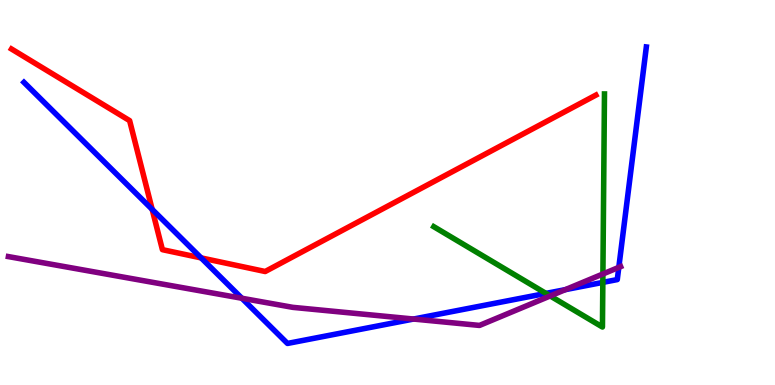[{'lines': ['blue', 'red'], 'intersections': [{'x': 1.96, 'y': 4.56}, {'x': 2.6, 'y': 3.3}]}, {'lines': ['green', 'red'], 'intersections': []}, {'lines': ['purple', 'red'], 'intersections': []}, {'lines': ['blue', 'green'], 'intersections': [{'x': 7.04, 'y': 2.38}, {'x': 7.78, 'y': 2.67}]}, {'lines': ['blue', 'purple'], 'intersections': [{'x': 3.12, 'y': 2.25}, {'x': 5.34, 'y': 1.71}, {'x': 7.29, 'y': 2.48}, {'x': 7.98, 'y': 3.06}]}, {'lines': ['green', 'purple'], 'intersections': [{'x': 7.1, 'y': 2.31}, {'x': 7.78, 'y': 2.88}]}]